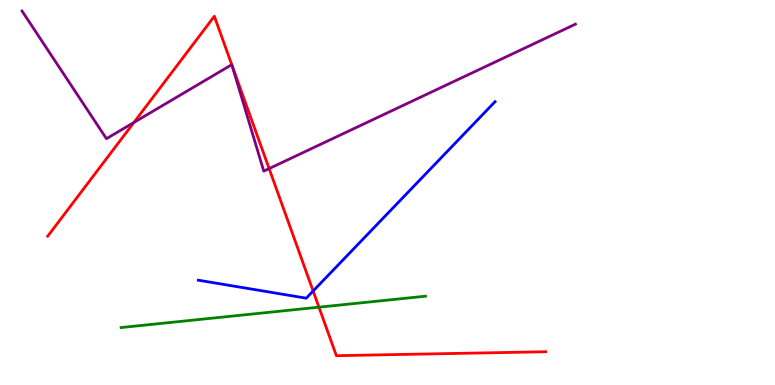[{'lines': ['blue', 'red'], 'intersections': [{'x': 4.04, 'y': 2.44}]}, {'lines': ['green', 'red'], 'intersections': [{'x': 4.12, 'y': 2.02}]}, {'lines': ['purple', 'red'], 'intersections': [{'x': 1.73, 'y': 6.82}, {'x': 2.99, 'y': 8.32}, {'x': 2.99, 'y': 8.3}, {'x': 3.47, 'y': 5.62}]}, {'lines': ['blue', 'green'], 'intersections': []}, {'lines': ['blue', 'purple'], 'intersections': []}, {'lines': ['green', 'purple'], 'intersections': []}]